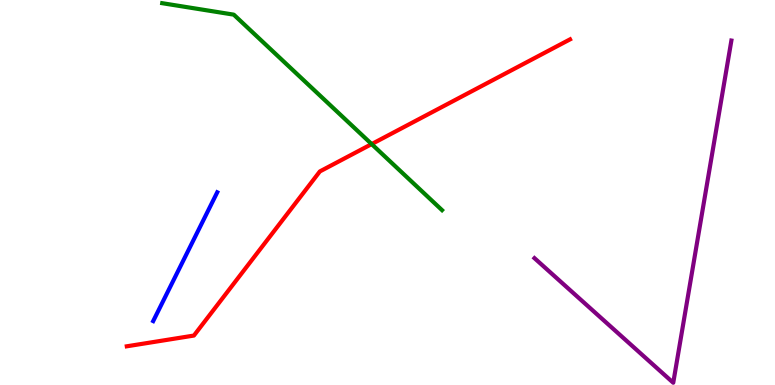[{'lines': ['blue', 'red'], 'intersections': []}, {'lines': ['green', 'red'], 'intersections': [{'x': 4.8, 'y': 6.26}]}, {'lines': ['purple', 'red'], 'intersections': []}, {'lines': ['blue', 'green'], 'intersections': []}, {'lines': ['blue', 'purple'], 'intersections': []}, {'lines': ['green', 'purple'], 'intersections': []}]